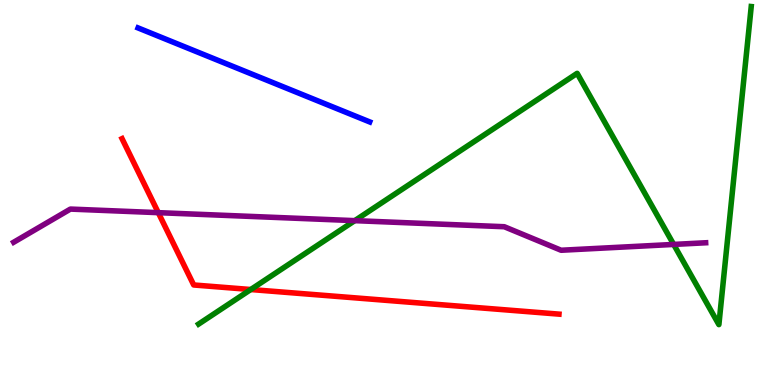[{'lines': ['blue', 'red'], 'intersections': []}, {'lines': ['green', 'red'], 'intersections': [{'x': 3.24, 'y': 2.48}]}, {'lines': ['purple', 'red'], 'intersections': [{'x': 2.04, 'y': 4.48}]}, {'lines': ['blue', 'green'], 'intersections': []}, {'lines': ['blue', 'purple'], 'intersections': []}, {'lines': ['green', 'purple'], 'intersections': [{'x': 4.58, 'y': 4.27}, {'x': 8.69, 'y': 3.65}]}]